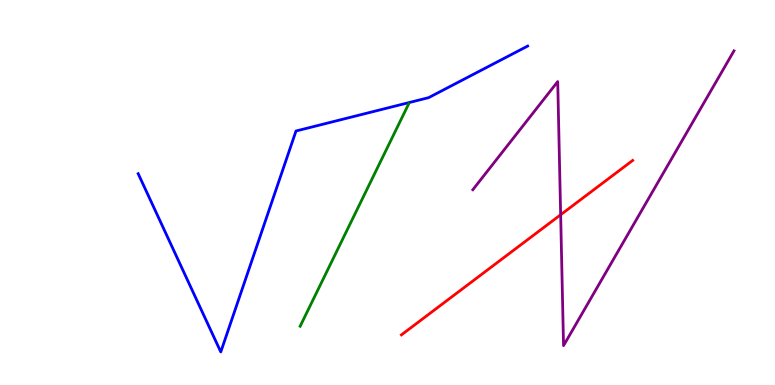[{'lines': ['blue', 'red'], 'intersections': []}, {'lines': ['green', 'red'], 'intersections': []}, {'lines': ['purple', 'red'], 'intersections': [{'x': 7.23, 'y': 4.42}]}, {'lines': ['blue', 'green'], 'intersections': []}, {'lines': ['blue', 'purple'], 'intersections': []}, {'lines': ['green', 'purple'], 'intersections': []}]